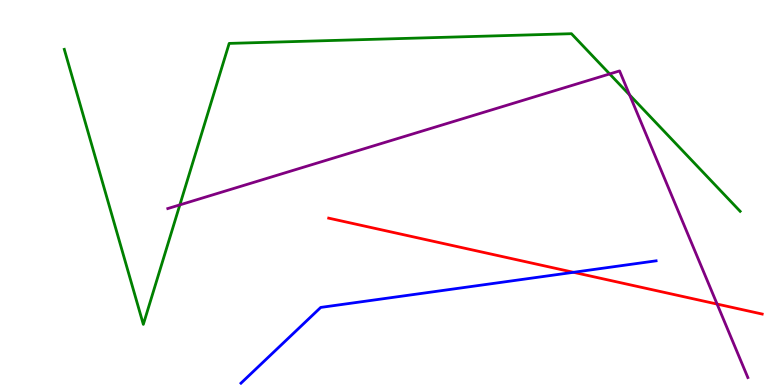[{'lines': ['blue', 'red'], 'intersections': [{'x': 7.4, 'y': 2.93}]}, {'lines': ['green', 'red'], 'intersections': []}, {'lines': ['purple', 'red'], 'intersections': [{'x': 9.25, 'y': 2.1}]}, {'lines': ['blue', 'green'], 'intersections': []}, {'lines': ['blue', 'purple'], 'intersections': []}, {'lines': ['green', 'purple'], 'intersections': [{'x': 2.32, 'y': 4.68}, {'x': 7.87, 'y': 8.08}, {'x': 8.12, 'y': 7.53}]}]